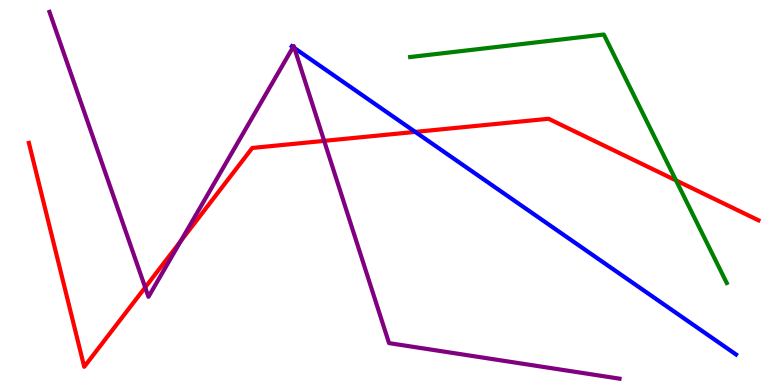[{'lines': ['blue', 'red'], 'intersections': [{'x': 5.36, 'y': 6.57}]}, {'lines': ['green', 'red'], 'intersections': [{'x': 8.72, 'y': 5.31}]}, {'lines': ['purple', 'red'], 'intersections': [{'x': 1.87, 'y': 2.53}, {'x': 2.33, 'y': 3.74}, {'x': 4.18, 'y': 6.34}]}, {'lines': ['blue', 'green'], 'intersections': []}, {'lines': ['blue', 'purple'], 'intersections': [{'x': 3.78, 'y': 8.78}, {'x': 3.8, 'y': 8.75}]}, {'lines': ['green', 'purple'], 'intersections': []}]